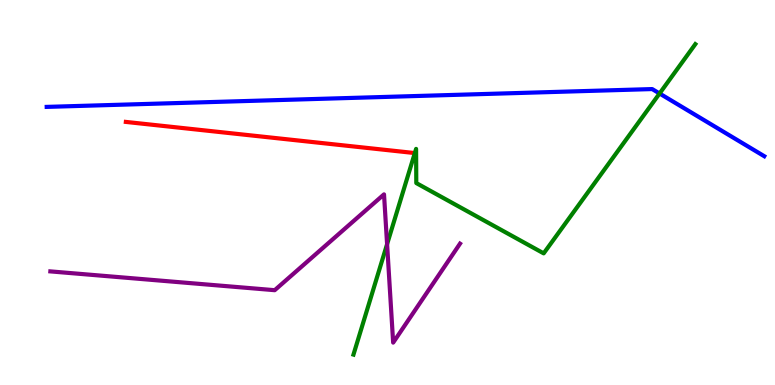[{'lines': ['blue', 'red'], 'intersections': []}, {'lines': ['green', 'red'], 'intersections': []}, {'lines': ['purple', 'red'], 'intersections': []}, {'lines': ['blue', 'green'], 'intersections': [{'x': 8.51, 'y': 7.57}]}, {'lines': ['blue', 'purple'], 'intersections': []}, {'lines': ['green', 'purple'], 'intersections': [{'x': 4.99, 'y': 3.66}]}]